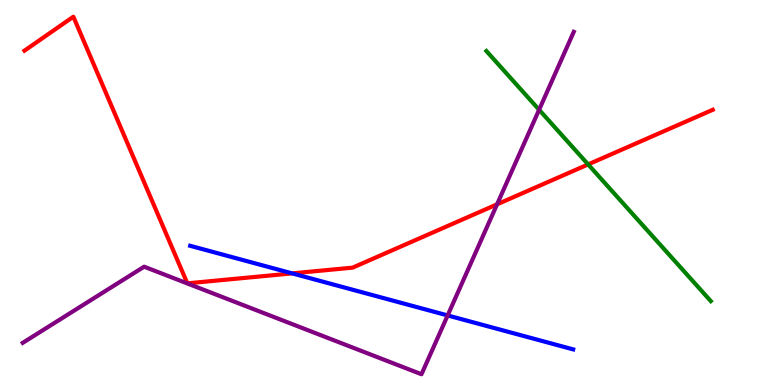[{'lines': ['blue', 'red'], 'intersections': [{'x': 3.77, 'y': 2.9}]}, {'lines': ['green', 'red'], 'intersections': [{'x': 7.59, 'y': 5.73}]}, {'lines': ['purple', 'red'], 'intersections': [{'x': 6.41, 'y': 4.69}]}, {'lines': ['blue', 'green'], 'intersections': []}, {'lines': ['blue', 'purple'], 'intersections': [{'x': 5.78, 'y': 1.81}]}, {'lines': ['green', 'purple'], 'intersections': [{'x': 6.96, 'y': 7.15}]}]